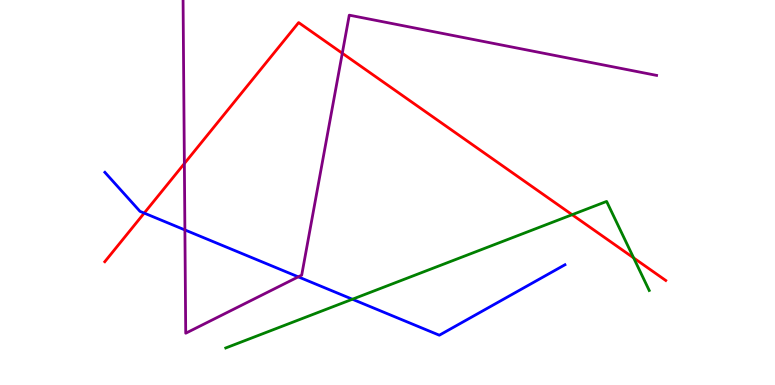[{'lines': ['blue', 'red'], 'intersections': [{'x': 1.86, 'y': 4.47}]}, {'lines': ['green', 'red'], 'intersections': [{'x': 7.38, 'y': 4.42}, {'x': 8.18, 'y': 3.3}]}, {'lines': ['purple', 'red'], 'intersections': [{'x': 2.38, 'y': 5.75}, {'x': 4.42, 'y': 8.62}]}, {'lines': ['blue', 'green'], 'intersections': [{'x': 4.55, 'y': 2.23}]}, {'lines': ['blue', 'purple'], 'intersections': [{'x': 2.39, 'y': 4.03}, {'x': 3.85, 'y': 2.81}]}, {'lines': ['green', 'purple'], 'intersections': []}]